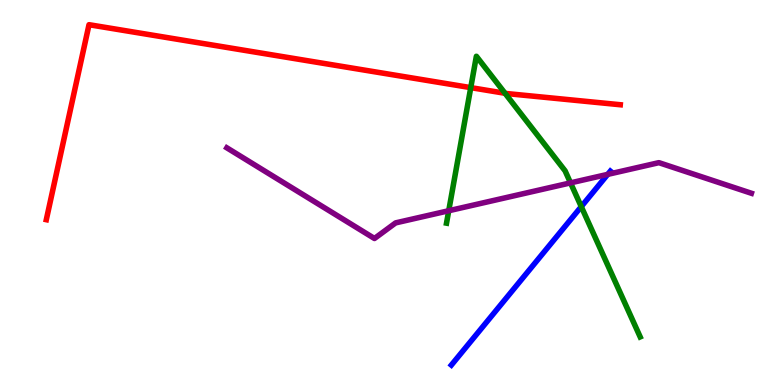[{'lines': ['blue', 'red'], 'intersections': []}, {'lines': ['green', 'red'], 'intersections': [{'x': 6.07, 'y': 7.72}, {'x': 6.52, 'y': 7.58}]}, {'lines': ['purple', 'red'], 'intersections': []}, {'lines': ['blue', 'green'], 'intersections': [{'x': 7.5, 'y': 4.63}]}, {'lines': ['blue', 'purple'], 'intersections': [{'x': 7.84, 'y': 5.47}]}, {'lines': ['green', 'purple'], 'intersections': [{'x': 5.79, 'y': 4.53}, {'x': 7.36, 'y': 5.25}]}]